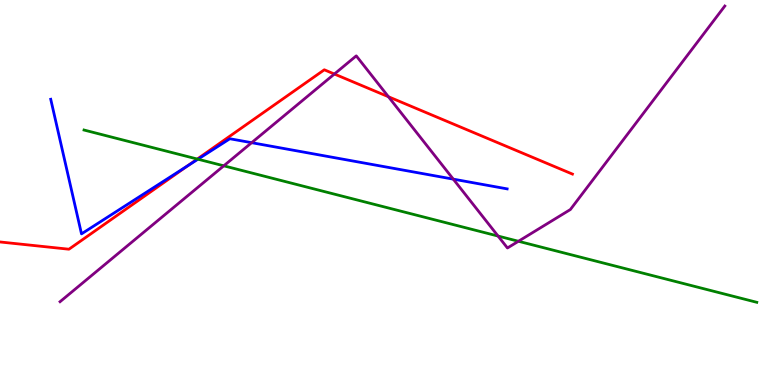[{'lines': ['blue', 'red'], 'intersections': [{'x': 2.42, 'y': 5.7}]}, {'lines': ['green', 'red'], 'intersections': [{'x': 2.55, 'y': 5.87}]}, {'lines': ['purple', 'red'], 'intersections': [{'x': 4.31, 'y': 8.08}, {'x': 5.01, 'y': 7.49}]}, {'lines': ['blue', 'green'], 'intersections': [{'x': 2.55, 'y': 5.86}]}, {'lines': ['blue', 'purple'], 'intersections': [{'x': 3.25, 'y': 6.29}, {'x': 5.85, 'y': 5.35}]}, {'lines': ['green', 'purple'], 'intersections': [{'x': 2.89, 'y': 5.69}, {'x': 6.43, 'y': 3.87}, {'x': 6.69, 'y': 3.73}]}]